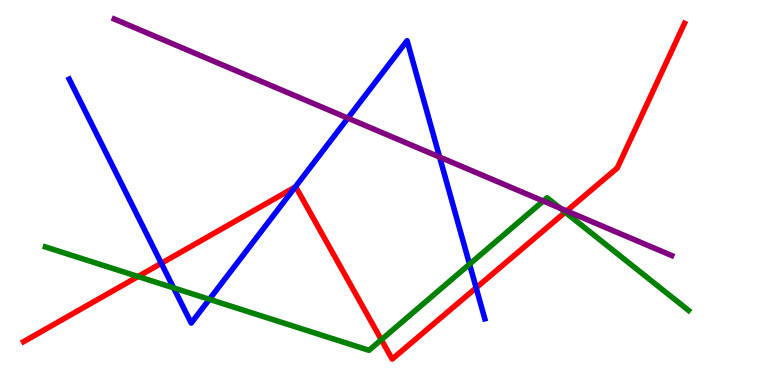[{'lines': ['blue', 'red'], 'intersections': [{'x': 2.08, 'y': 3.16}, {'x': 3.81, 'y': 5.14}, {'x': 6.14, 'y': 2.52}]}, {'lines': ['green', 'red'], 'intersections': [{'x': 1.78, 'y': 2.82}, {'x': 4.92, 'y': 1.18}, {'x': 7.29, 'y': 4.49}]}, {'lines': ['purple', 'red'], 'intersections': [{'x': 7.31, 'y': 4.52}]}, {'lines': ['blue', 'green'], 'intersections': [{'x': 2.24, 'y': 2.52}, {'x': 2.7, 'y': 2.23}, {'x': 6.06, 'y': 3.14}]}, {'lines': ['blue', 'purple'], 'intersections': [{'x': 4.49, 'y': 6.93}, {'x': 5.67, 'y': 5.92}]}, {'lines': ['green', 'purple'], 'intersections': [{'x': 7.01, 'y': 4.78}, {'x': 7.23, 'y': 4.59}]}]